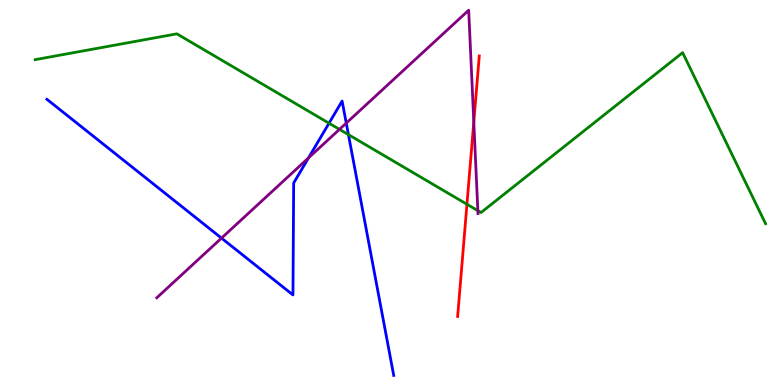[{'lines': ['blue', 'red'], 'intersections': []}, {'lines': ['green', 'red'], 'intersections': [{'x': 6.03, 'y': 4.69}]}, {'lines': ['purple', 'red'], 'intersections': [{'x': 6.11, 'y': 6.83}]}, {'lines': ['blue', 'green'], 'intersections': [{'x': 4.25, 'y': 6.8}, {'x': 4.5, 'y': 6.5}]}, {'lines': ['blue', 'purple'], 'intersections': [{'x': 2.86, 'y': 3.82}, {'x': 3.98, 'y': 5.9}, {'x': 4.47, 'y': 6.8}]}, {'lines': ['green', 'purple'], 'intersections': [{'x': 4.38, 'y': 6.64}, {'x': 6.17, 'y': 4.53}]}]